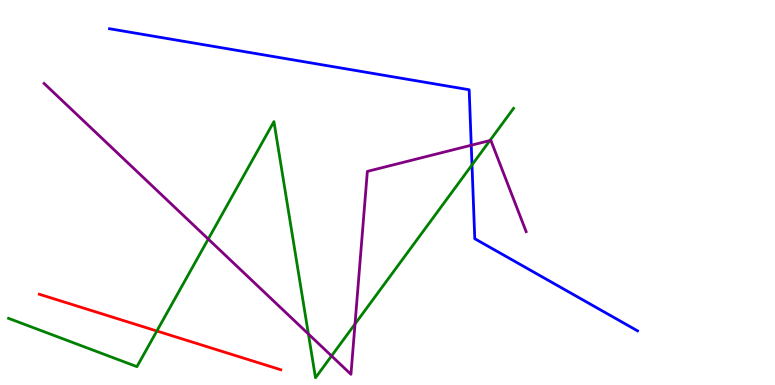[{'lines': ['blue', 'red'], 'intersections': []}, {'lines': ['green', 'red'], 'intersections': [{'x': 2.02, 'y': 1.4}]}, {'lines': ['purple', 'red'], 'intersections': []}, {'lines': ['blue', 'green'], 'intersections': [{'x': 6.09, 'y': 5.72}]}, {'lines': ['blue', 'purple'], 'intersections': [{'x': 6.08, 'y': 6.23}]}, {'lines': ['green', 'purple'], 'intersections': [{'x': 2.69, 'y': 3.79}, {'x': 3.98, 'y': 1.33}, {'x': 4.28, 'y': 0.755}, {'x': 4.58, 'y': 1.58}, {'x': 6.32, 'y': 6.35}]}]